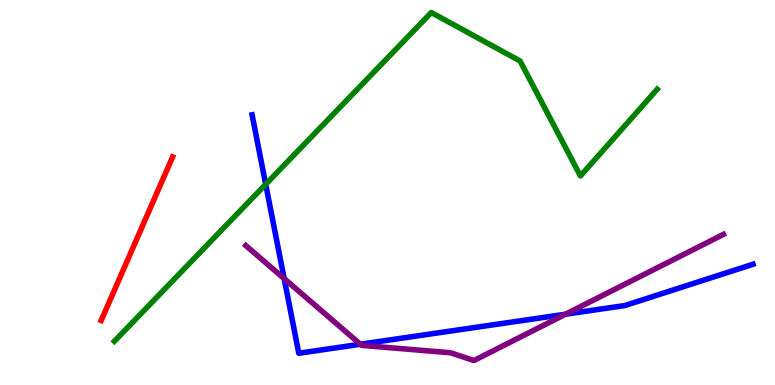[{'lines': ['blue', 'red'], 'intersections': []}, {'lines': ['green', 'red'], 'intersections': []}, {'lines': ['purple', 'red'], 'intersections': []}, {'lines': ['blue', 'green'], 'intersections': [{'x': 3.43, 'y': 5.21}]}, {'lines': ['blue', 'purple'], 'intersections': [{'x': 3.67, 'y': 2.76}, {'x': 4.65, 'y': 1.06}, {'x': 7.3, 'y': 1.84}]}, {'lines': ['green', 'purple'], 'intersections': []}]